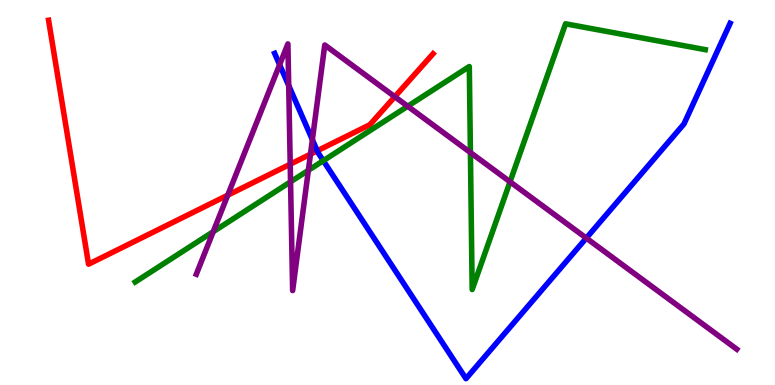[{'lines': ['blue', 'red'], 'intersections': [{'x': 4.09, 'y': 6.08}]}, {'lines': ['green', 'red'], 'intersections': []}, {'lines': ['purple', 'red'], 'intersections': [{'x': 2.94, 'y': 4.93}, {'x': 3.74, 'y': 5.73}, {'x': 4.01, 'y': 6.0}, {'x': 5.09, 'y': 7.49}]}, {'lines': ['blue', 'green'], 'intersections': [{'x': 4.17, 'y': 5.83}]}, {'lines': ['blue', 'purple'], 'intersections': [{'x': 3.61, 'y': 8.32}, {'x': 3.73, 'y': 7.78}, {'x': 4.03, 'y': 6.37}, {'x': 7.57, 'y': 3.82}]}, {'lines': ['green', 'purple'], 'intersections': [{'x': 2.75, 'y': 3.98}, {'x': 3.75, 'y': 5.28}, {'x': 3.98, 'y': 5.58}, {'x': 5.26, 'y': 7.24}, {'x': 6.07, 'y': 6.04}, {'x': 6.58, 'y': 5.28}]}]